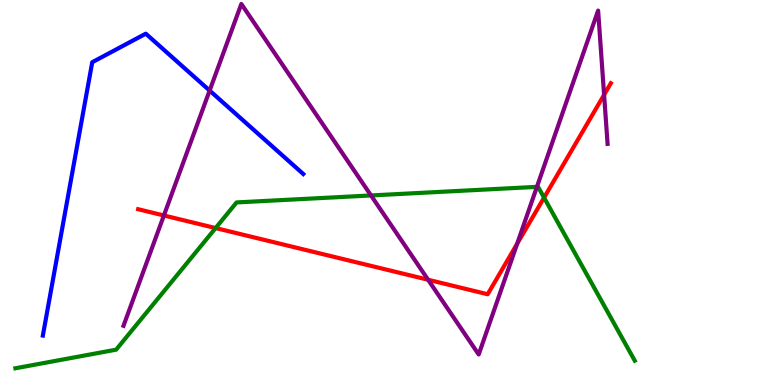[{'lines': ['blue', 'red'], 'intersections': []}, {'lines': ['green', 'red'], 'intersections': [{'x': 2.78, 'y': 4.08}, {'x': 7.02, 'y': 4.87}]}, {'lines': ['purple', 'red'], 'intersections': [{'x': 2.11, 'y': 4.4}, {'x': 5.52, 'y': 2.73}, {'x': 6.67, 'y': 3.67}, {'x': 7.79, 'y': 7.54}]}, {'lines': ['blue', 'green'], 'intersections': []}, {'lines': ['blue', 'purple'], 'intersections': [{'x': 2.7, 'y': 7.65}]}, {'lines': ['green', 'purple'], 'intersections': [{'x': 4.79, 'y': 4.92}, {'x': 6.93, 'y': 5.15}]}]